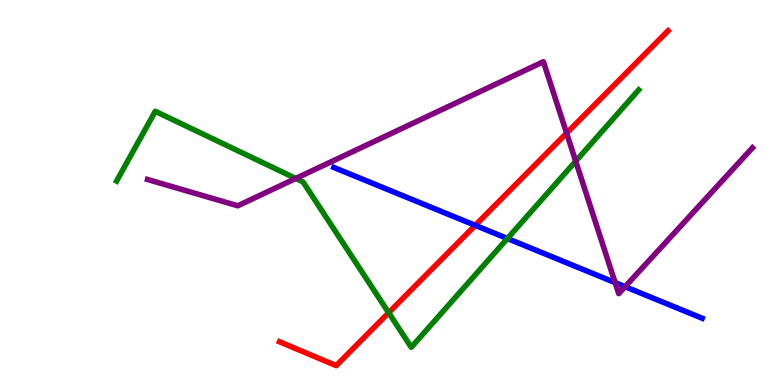[{'lines': ['blue', 'red'], 'intersections': [{'x': 6.13, 'y': 4.15}]}, {'lines': ['green', 'red'], 'intersections': [{'x': 5.01, 'y': 1.88}]}, {'lines': ['purple', 'red'], 'intersections': [{'x': 7.31, 'y': 6.54}]}, {'lines': ['blue', 'green'], 'intersections': [{'x': 6.55, 'y': 3.8}]}, {'lines': ['blue', 'purple'], 'intersections': [{'x': 7.94, 'y': 2.66}, {'x': 8.07, 'y': 2.55}]}, {'lines': ['green', 'purple'], 'intersections': [{'x': 3.82, 'y': 5.37}, {'x': 7.43, 'y': 5.81}]}]